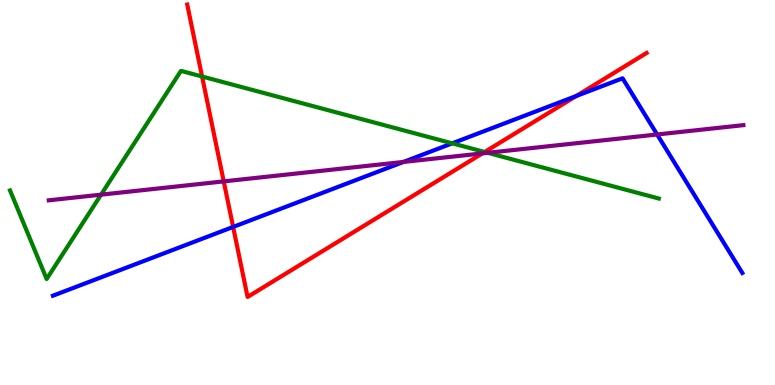[{'lines': ['blue', 'red'], 'intersections': [{'x': 3.01, 'y': 4.11}, {'x': 7.43, 'y': 7.51}]}, {'lines': ['green', 'red'], 'intersections': [{'x': 2.61, 'y': 8.01}, {'x': 6.25, 'y': 6.05}]}, {'lines': ['purple', 'red'], 'intersections': [{'x': 2.89, 'y': 5.29}, {'x': 6.22, 'y': 6.02}]}, {'lines': ['blue', 'green'], 'intersections': [{'x': 5.84, 'y': 6.28}]}, {'lines': ['blue', 'purple'], 'intersections': [{'x': 5.21, 'y': 5.79}, {'x': 8.48, 'y': 6.51}]}, {'lines': ['green', 'purple'], 'intersections': [{'x': 1.3, 'y': 4.94}, {'x': 6.29, 'y': 6.03}]}]